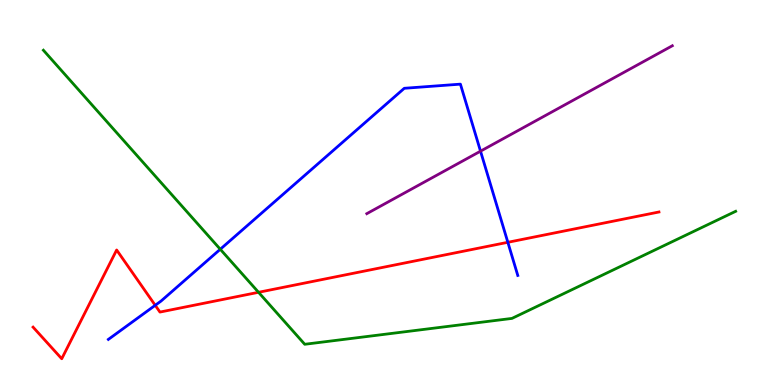[{'lines': ['blue', 'red'], 'intersections': [{'x': 2.0, 'y': 2.07}, {'x': 6.55, 'y': 3.71}]}, {'lines': ['green', 'red'], 'intersections': [{'x': 3.34, 'y': 2.41}]}, {'lines': ['purple', 'red'], 'intersections': []}, {'lines': ['blue', 'green'], 'intersections': [{'x': 2.84, 'y': 3.53}]}, {'lines': ['blue', 'purple'], 'intersections': [{'x': 6.2, 'y': 6.07}]}, {'lines': ['green', 'purple'], 'intersections': []}]